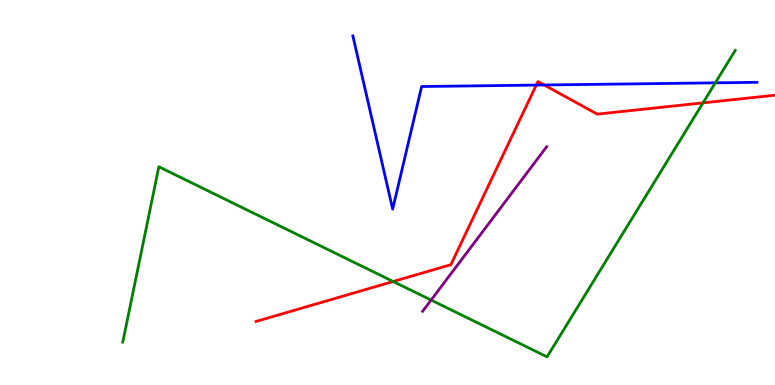[{'lines': ['blue', 'red'], 'intersections': [{'x': 6.92, 'y': 7.79}, {'x': 7.02, 'y': 7.79}]}, {'lines': ['green', 'red'], 'intersections': [{'x': 5.07, 'y': 2.69}, {'x': 9.07, 'y': 7.33}]}, {'lines': ['purple', 'red'], 'intersections': []}, {'lines': ['blue', 'green'], 'intersections': [{'x': 9.23, 'y': 7.85}]}, {'lines': ['blue', 'purple'], 'intersections': []}, {'lines': ['green', 'purple'], 'intersections': [{'x': 5.56, 'y': 2.21}]}]